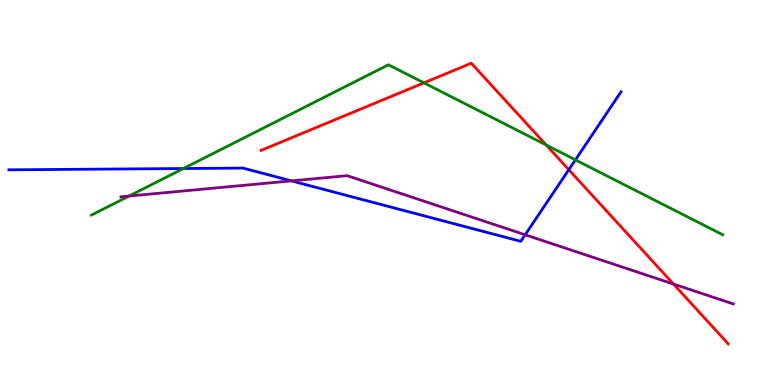[{'lines': ['blue', 'red'], 'intersections': [{'x': 7.34, 'y': 5.59}]}, {'lines': ['green', 'red'], 'intersections': [{'x': 5.47, 'y': 7.85}, {'x': 7.05, 'y': 6.23}]}, {'lines': ['purple', 'red'], 'intersections': [{'x': 8.69, 'y': 2.62}]}, {'lines': ['blue', 'green'], 'intersections': [{'x': 2.37, 'y': 5.62}, {'x': 7.42, 'y': 5.85}]}, {'lines': ['blue', 'purple'], 'intersections': [{'x': 3.76, 'y': 5.3}, {'x': 6.78, 'y': 3.9}]}, {'lines': ['green', 'purple'], 'intersections': [{'x': 1.67, 'y': 4.91}]}]